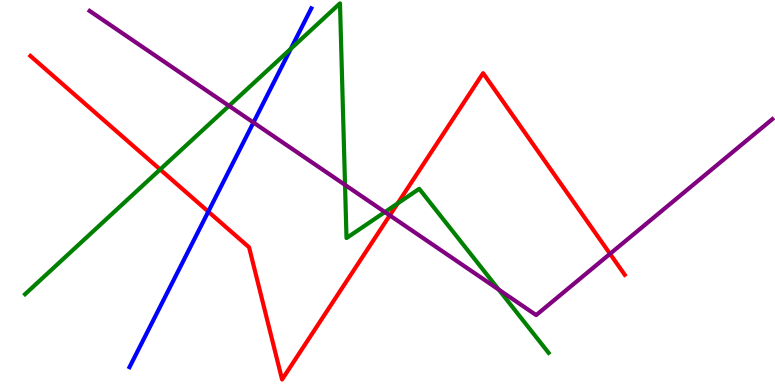[{'lines': ['blue', 'red'], 'intersections': [{'x': 2.69, 'y': 4.5}]}, {'lines': ['green', 'red'], 'intersections': [{'x': 2.07, 'y': 5.6}, {'x': 5.13, 'y': 4.72}]}, {'lines': ['purple', 'red'], 'intersections': [{'x': 5.03, 'y': 4.41}, {'x': 7.87, 'y': 3.41}]}, {'lines': ['blue', 'green'], 'intersections': [{'x': 3.75, 'y': 8.73}]}, {'lines': ['blue', 'purple'], 'intersections': [{'x': 3.27, 'y': 6.82}]}, {'lines': ['green', 'purple'], 'intersections': [{'x': 2.95, 'y': 7.25}, {'x': 4.45, 'y': 5.2}, {'x': 4.97, 'y': 4.49}, {'x': 6.44, 'y': 2.48}]}]